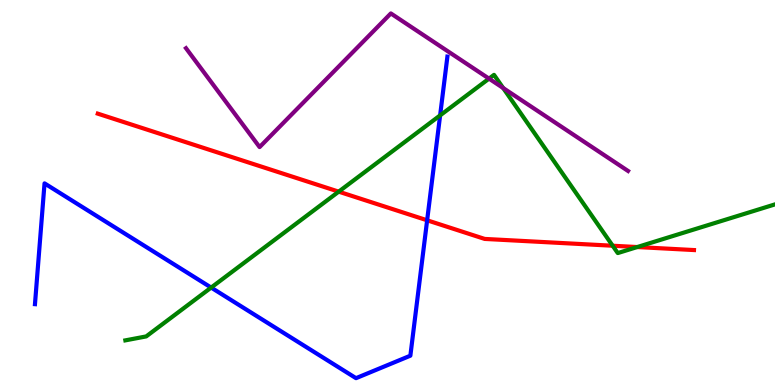[{'lines': ['blue', 'red'], 'intersections': [{'x': 5.51, 'y': 4.28}]}, {'lines': ['green', 'red'], 'intersections': [{'x': 4.37, 'y': 5.02}, {'x': 7.91, 'y': 3.62}, {'x': 8.22, 'y': 3.58}]}, {'lines': ['purple', 'red'], 'intersections': []}, {'lines': ['blue', 'green'], 'intersections': [{'x': 2.72, 'y': 2.53}, {'x': 5.68, 'y': 7.0}]}, {'lines': ['blue', 'purple'], 'intersections': []}, {'lines': ['green', 'purple'], 'intersections': [{'x': 6.31, 'y': 7.96}, {'x': 6.49, 'y': 7.71}]}]